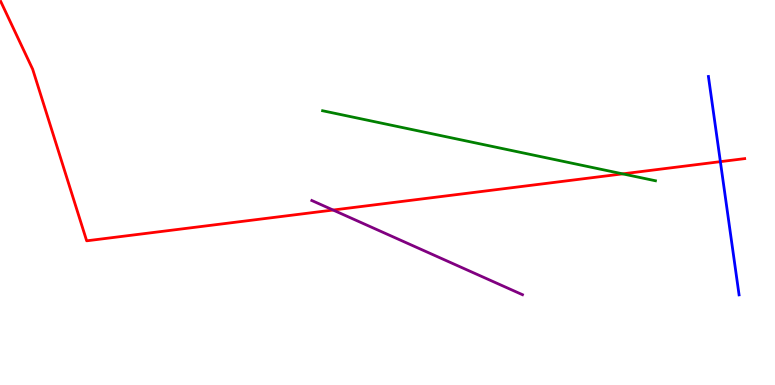[{'lines': ['blue', 'red'], 'intersections': [{'x': 9.3, 'y': 5.8}]}, {'lines': ['green', 'red'], 'intersections': [{'x': 8.03, 'y': 5.48}]}, {'lines': ['purple', 'red'], 'intersections': [{'x': 4.3, 'y': 4.54}]}, {'lines': ['blue', 'green'], 'intersections': []}, {'lines': ['blue', 'purple'], 'intersections': []}, {'lines': ['green', 'purple'], 'intersections': []}]